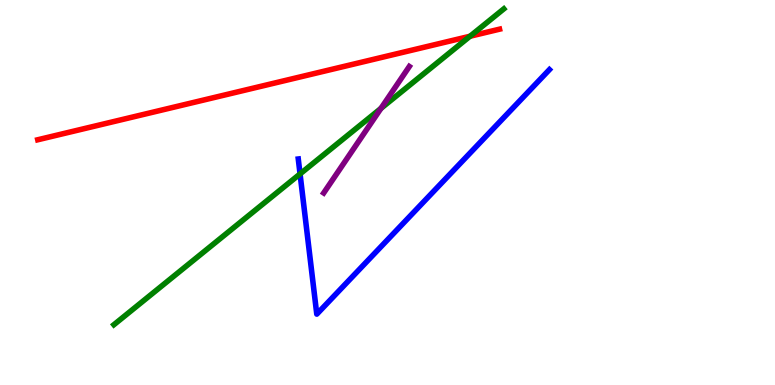[{'lines': ['blue', 'red'], 'intersections': []}, {'lines': ['green', 'red'], 'intersections': [{'x': 6.06, 'y': 9.06}]}, {'lines': ['purple', 'red'], 'intersections': []}, {'lines': ['blue', 'green'], 'intersections': [{'x': 3.87, 'y': 5.48}]}, {'lines': ['blue', 'purple'], 'intersections': []}, {'lines': ['green', 'purple'], 'intersections': [{'x': 4.92, 'y': 7.18}]}]